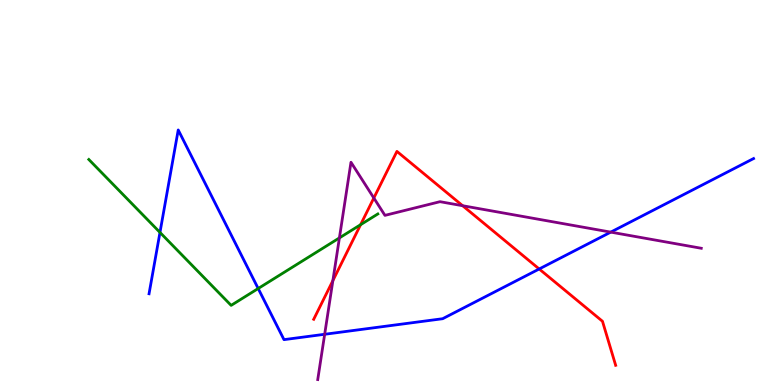[{'lines': ['blue', 'red'], 'intersections': [{'x': 6.96, 'y': 3.01}]}, {'lines': ['green', 'red'], 'intersections': [{'x': 4.65, 'y': 4.16}]}, {'lines': ['purple', 'red'], 'intersections': [{'x': 4.3, 'y': 2.71}, {'x': 4.82, 'y': 4.86}, {'x': 5.97, 'y': 4.66}]}, {'lines': ['blue', 'green'], 'intersections': [{'x': 2.06, 'y': 3.96}, {'x': 3.33, 'y': 2.51}]}, {'lines': ['blue', 'purple'], 'intersections': [{'x': 4.19, 'y': 1.32}, {'x': 7.88, 'y': 3.97}]}, {'lines': ['green', 'purple'], 'intersections': [{'x': 4.38, 'y': 3.82}]}]